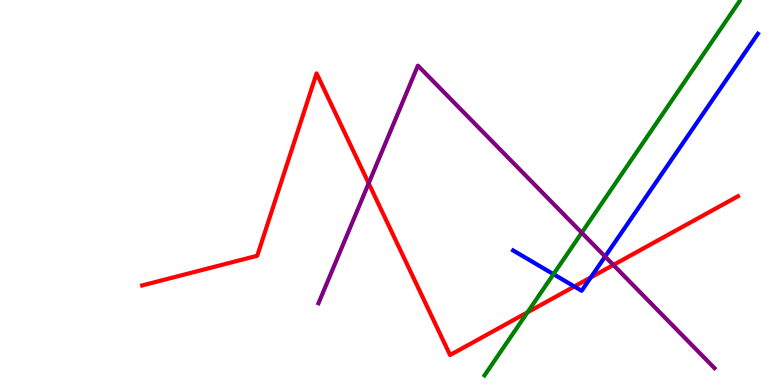[{'lines': ['blue', 'red'], 'intersections': [{'x': 7.41, 'y': 2.56}, {'x': 7.62, 'y': 2.79}]}, {'lines': ['green', 'red'], 'intersections': [{'x': 6.81, 'y': 1.89}]}, {'lines': ['purple', 'red'], 'intersections': [{'x': 4.76, 'y': 5.24}, {'x': 7.91, 'y': 3.12}]}, {'lines': ['blue', 'green'], 'intersections': [{'x': 7.14, 'y': 2.88}]}, {'lines': ['blue', 'purple'], 'intersections': [{'x': 7.81, 'y': 3.34}]}, {'lines': ['green', 'purple'], 'intersections': [{'x': 7.51, 'y': 3.96}]}]